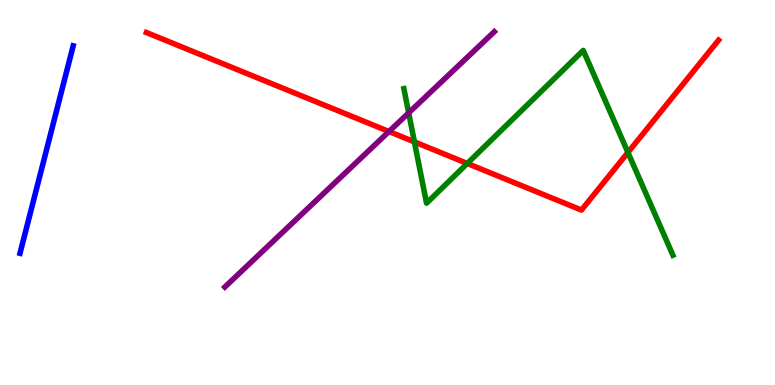[{'lines': ['blue', 'red'], 'intersections': []}, {'lines': ['green', 'red'], 'intersections': [{'x': 5.35, 'y': 6.31}, {'x': 6.03, 'y': 5.75}, {'x': 8.1, 'y': 6.04}]}, {'lines': ['purple', 'red'], 'intersections': [{'x': 5.02, 'y': 6.58}]}, {'lines': ['blue', 'green'], 'intersections': []}, {'lines': ['blue', 'purple'], 'intersections': []}, {'lines': ['green', 'purple'], 'intersections': [{'x': 5.27, 'y': 7.07}]}]